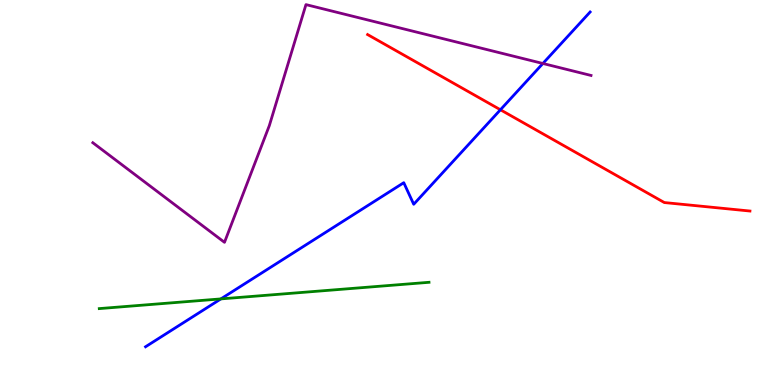[{'lines': ['blue', 'red'], 'intersections': [{'x': 6.46, 'y': 7.15}]}, {'lines': ['green', 'red'], 'intersections': []}, {'lines': ['purple', 'red'], 'intersections': []}, {'lines': ['blue', 'green'], 'intersections': [{'x': 2.85, 'y': 2.24}]}, {'lines': ['blue', 'purple'], 'intersections': [{'x': 7.0, 'y': 8.35}]}, {'lines': ['green', 'purple'], 'intersections': []}]